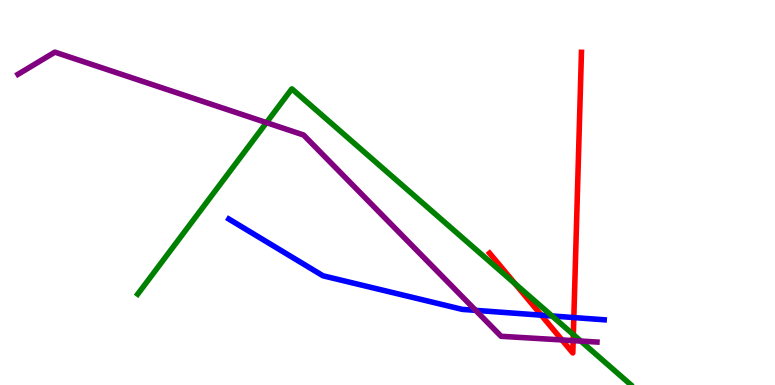[{'lines': ['blue', 'red'], 'intersections': [{'x': 6.98, 'y': 1.81}, {'x': 7.4, 'y': 1.75}]}, {'lines': ['green', 'red'], 'intersections': [{'x': 6.65, 'y': 2.63}, {'x': 7.4, 'y': 1.31}]}, {'lines': ['purple', 'red'], 'intersections': [{'x': 7.25, 'y': 1.17}, {'x': 7.4, 'y': 1.15}]}, {'lines': ['blue', 'green'], 'intersections': [{'x': 7.12, 'y': 1.79}]}, {'lines': ['blue', 'purple'], 'intersections': [{'x': 6.14, 'y': 1.94}]}, {'lines': ['green', 'purple'], 'intersections': [{'x': 3.44, 'y': 6.81}, {'x': 7.49, 'y': 1.14}]}]